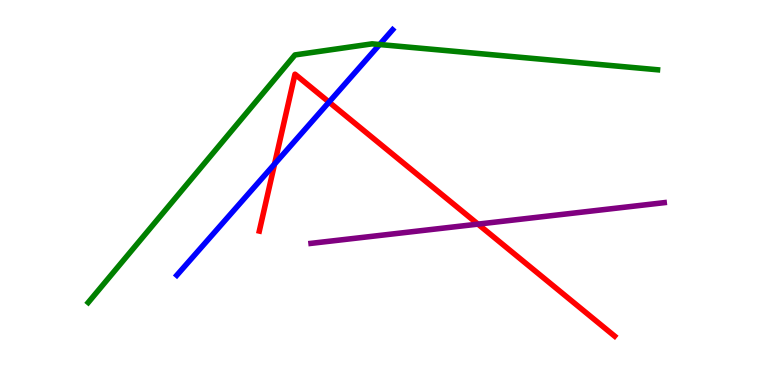[{'lines': ['blue', 'red'], 'intersections': [{'x': 3.54, 'y': 5.74}, {'x': 4.25, 'y': 7.35}]}, {'lines': ['green', 'red'], 'intersections': []}, {'lines': ['purple', 'red'], 'intersections': [{'x': 6.17, 'y': 4.18}]}, {'lines': ['blue', 'green'], 'intersections': [{'x': 4.9, 'y': 8.84}]}, {'lines': ['blue', 'purple'], 'intersections': []}, {'lines': ['green', 'purple'], 'intersections': []}]